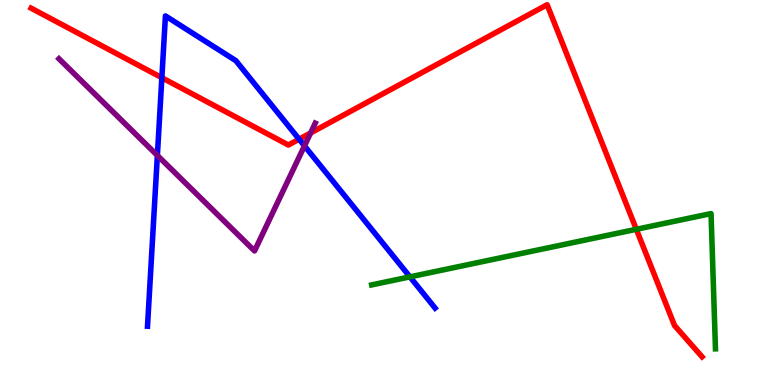[{'lines': ['blue', 'red'], 'intersections': [{'x': 2.09, 'y': 7.98}, {'x': 3.86, 'y': 6.38}]}, {'lines': ['green', 'red'], 'intersections': [{'x': 8.21, 'y': 4.04}]}, {'lines': ['purple', 'red'], 'intersections': [{'x': 4.01, 'y': 6.55}]}, {'lines': ['blue', 'green'], 'intersections': [{'x': 5.29, 'y': 2.81}]}, {'lines': ['blue', 'purple'], 'intersections': [{'x': 2.03, 'y': 5.96}, {'x': 3.93, 'y': 6.21}]}, {'lines': ['green', 'purple'], 'intersections': []}]